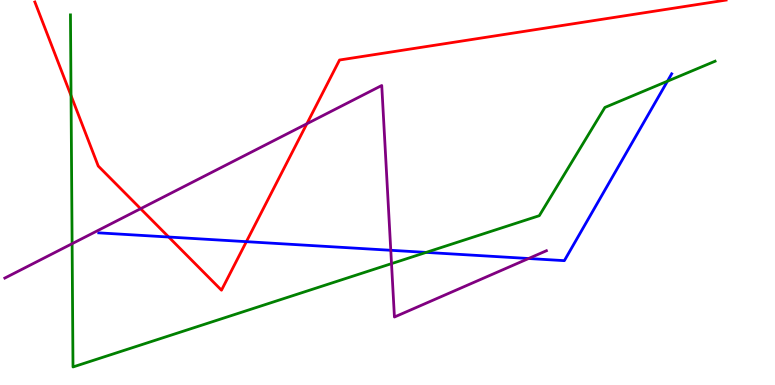[{'lines': ['blue', 'red'], 'intersections': [{'x': 2.18, 'y': 3.84}, {'x': 3.18, 'y': 3.72}]}, {'lines': ['green', 'red'], 'intersections': [{'x': 0.917, 'y': 7.52}]}, {'lines': ['purple', 'red'], 'intersections': [{'x': 1.81, 'y': 4.58}, {'x': 3.96, 'y': 6.79}]}, {'lines': ['blue', 'green'], 'intersections': [{'x': 5.5, 'y': 3.44}, {'x': 8.61, 'y': 7.89}]}, {'lines': ['blue', 'purple'], 'intersections': [{'x': 5.04, 'y': 3.5}, {'x': 6.82, 'y': 3.29}]}, {'lines': ['green', 'purple'], 'intersections': [{'x': 0.93, 'y': 3.67}, {'x': 5.05, 'y': 3.15}]}]